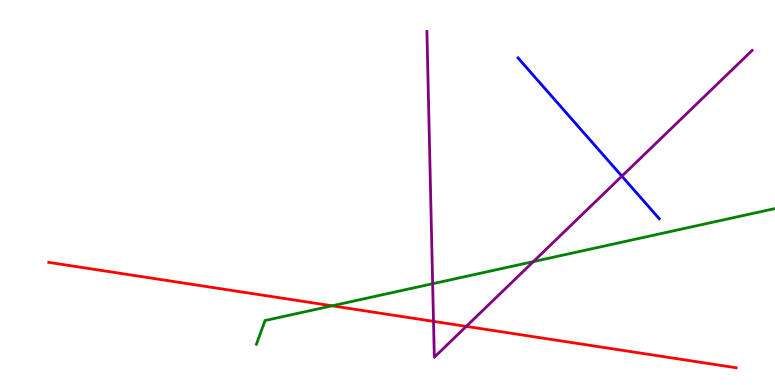[{'lines': ['blue', 'red'], 'intersections': []}, {'lines': ['green', 'red'], 'intersections': [{'x': 4.28, 'y': 2.06}]}, {'lines': ['purple', 'red'], 'intersections': [{'x': 5.59, 'y': 1.65}, {'x': 6.02, 'y': 1.52}]}, {'lines': ['blue', 'green'], 'intersections': []}, {'lines': ['blue', 'purple'], 'intersections': [{'x': 8.02, 'y': 5.42}]}, {'lines': ['green', 'purple'], 'intersections': [{'x': 5.58, 'y': 2.63}, {'x': 6.88, 'y': 3.2}]}]